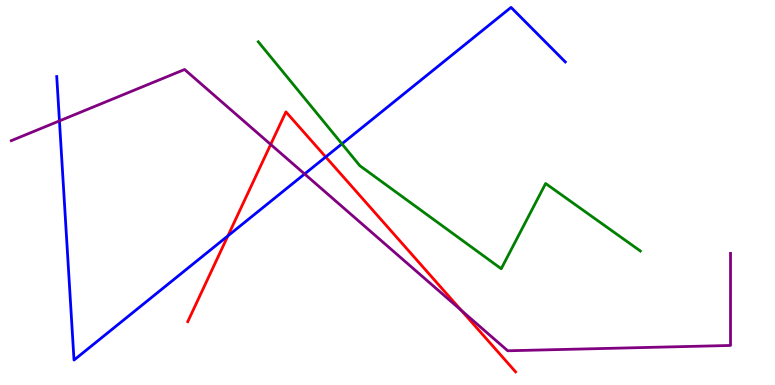[{'lines': ['blue', 'red'], 'intersections': [{'x': 2.94, 'y': 3.87}, {'x': 4.2, 'y': 5.92}]}, {'lines': ['green', 'red'], 'intersections': []}, {'lines': ['purple', 'red'], 'intersections': [{'x': 3.49, 'y': 6.25}, {'x': 5.95, 'y': 1.94}]}, {'lines': ['blue', 'green'], 'intersections': [{'x': 4.41, 'y': 6.26}]}, {'lines': ['blue', 'purple'], 'intersections': [{'x': 0.767, 'y': 6.86}, {'x': 3.93, 'y': 5.48}]}, {'lines': ['green', 'purple'], 'intersections': []}]